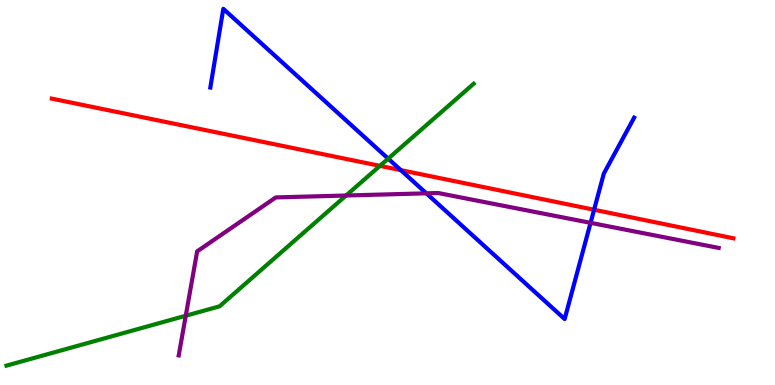[{'lines': ['blue', 'red'], 'intersections': [{'x': 5.17, 'y': 5.58}, {'x': 7.67, 'y': 4.55}]}, {'lines': ['green', 'red'], 'intersections': [{'x': 4.9, 'y': 5.69}]}, {'lines': ['purple', 'red'], 'intersections': []}, {'lines': ['blue', 'green'], 'intersections': [{'x': 5.01, 'y': 5.88}]}, {'lines': ['blue', 'purple'], 'intersections': [{'x': 5.5, 'y': 4.98}, {'x': 7.62, 'y': 4.21}]}, {'lines': ['green', 'purple'], 'intersections': [{'x': 2.4, 'y': 1.8}, {'x': 4.47, 'y': 4.92}]}]